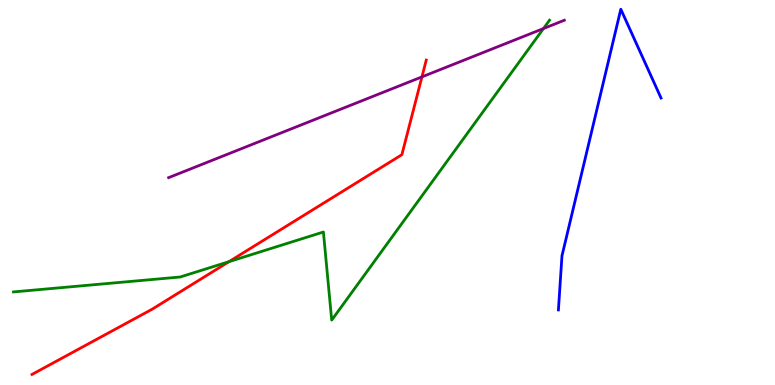[{'lines': ['blue', 'red'], 'intersections': []}, {'lines': ['green', 'red'], 'intersections': [{'x': 2.95, 'y': 3.2}]}, {'lines': ['purple', 'red'], 'intersections': [{'x': 5.44, 'y': 8.0}]}, {'lines': ['blue', 'green'], 'intersections': []}, {'lines': ['blue', 'purple'], 'intersections': []}, {'lines': ['green', 'purple'], 'intersections': [{'x': 7.01, 'y': 9.26}]}]